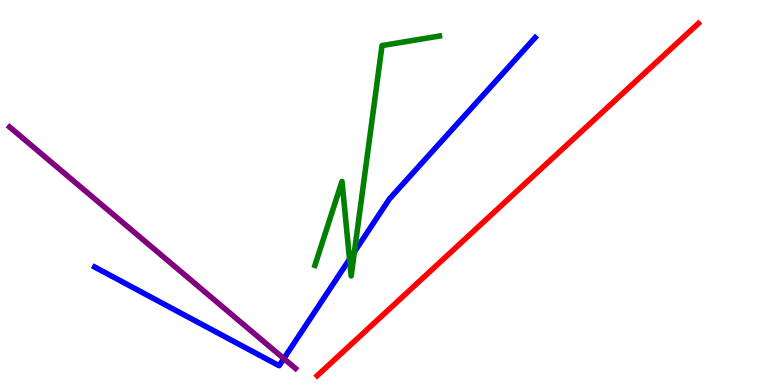[{'lines': ['blue', 'red'], 'intersections': []}, {'lines': ['green', 'red'], 'intersections': []}, {'lines': ['purple', 'red'], 'intersections': []}, {'lines': ['blue', 'green'], 'intersections': [{'x': 4.51, 'y': 3.27}, {'x': 4.57, 'y': 3.46}]}, {'lines': ['blue', 'purple'], 'intersections': [{'x': 3.66, 'y': 0.687}]}, {'lines': ['green', 'purple'], 'intersections': []}]